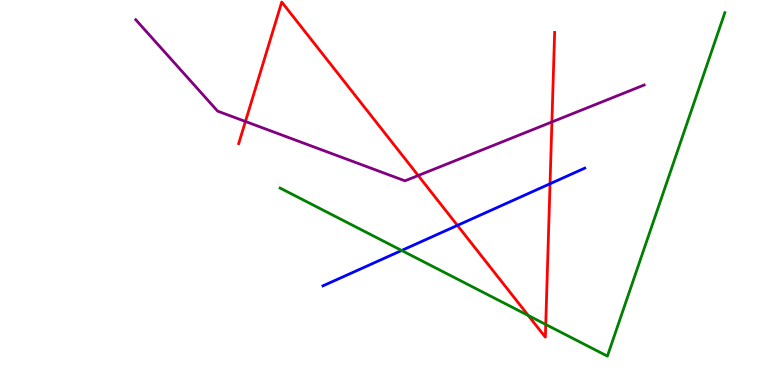[{'lines': ['blue', 'red'], 'intersections': [{'x': 5.9, 'y': 4.15}, {'x': 7.1, 'y': 5.23}]}, {'lines': ['green', 'red'], 'intersections': [{'x': 6.82, 'y': 1.81}, {'x': 7.04, 'y': 1.57}]}, {'lines': ['purple', 'red'], 'intersections': [{'x': 3.17, 'y': 6.84}, {'x': 5.4, 'y': 5.44}, {'x': 7.12, 'y': 6.83}]}, {'lines': ['blue', 'green'], 'intersections': [{'x': 5.18, 'y': 3.49}]}, {'lines': ['blue', 'purple'], 'intersections': []}, {'lines': ['green', 'purple'], 'intersections': []}]